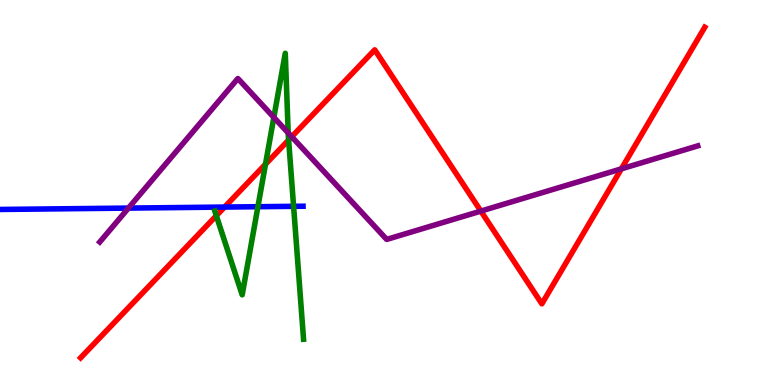[{'lines': ['blue', 'red'], 'intersections': [{'x': 2.9, 'y': 4.62}]}, {'lines': ['green', 'red'], 'intersections': [{'x': 2.79, 'y': 4.4}, {'x': 3.43, 'y': 5.73}, {'x': 3.72, 'y': 6.36}]}, {'lines': ['purple', 'red'], 'intersections': [{'x': 3.76, 'y': 6.45}, {'x': 6.2, 'y': 4.52}, {'x': 8.02, 'y': 5.61}]}, {'lines': ['blue', 'green'], 'intersections': [{'x': 3.33, 'y': 4.63}, {'x': 3.79, 'y': 4.64}]}, {'lines': ['blue', 'purple'], 'intersections': [{'x': 1.66, 'y': 4.6}]}, {'lines': ['green', 'purple'], 'intersections': [{'x': 3.53, 'y': 6.95}, {'x': 3.72, 'y': 6.55}]}]